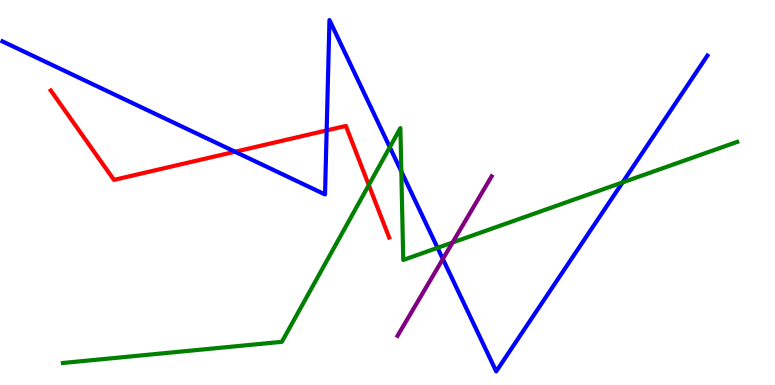[{'lines': ['blue', 'red'], 'intersections': [{'x': 3.03, 'y': 6.06}, {'x': 4.21, 'y': 6.61}]}, {'lines': ['green', 'red'], 'intersections': [{'x': 4.76, 'y': 5.19}]}, {'lines': ['purple', 'red'], 'intersections': []}, {'lines': ['blue', 'green'], 'intersections': [{'x': 5.03, 'y': 6.18}, {'x': 5.18, 'y': 5.55}, {'x': 5.65, 'y': 3.56}, {'x': 8.03, 'y': 5.26}]}, {'lines': ['blue', 'purple'], 'intersections': [{'x': 5.71, 'y': 3.27}]}, {'lines': ['green', 'purple'], 'intersections': [{'x': 5.84, 'y': 3.7}]}]